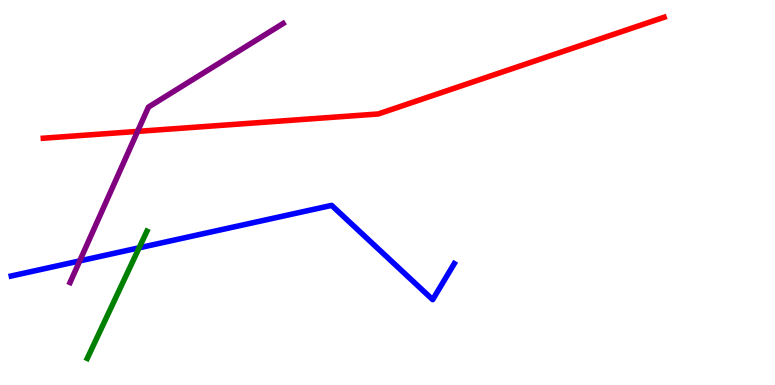[{'lines': ['blue', 'red'], 'intersections': []}, {'lines': ['green', 'red'], 'intersections': []}, {'lines': ['purple', 'red'], 'intersections': [{'x': 1.78, 'y': 6.59}]}, {'lines': ['blue', 'green'], 'intersections': [{'x': 1.8, 'y': 3.56}]}, {'lines': ['blue', 'purple'], 'intersections': [{'x': 1.03, 'y': 3.22}]}, {'lines': ['green', 'purple'], 'intersections': []}]